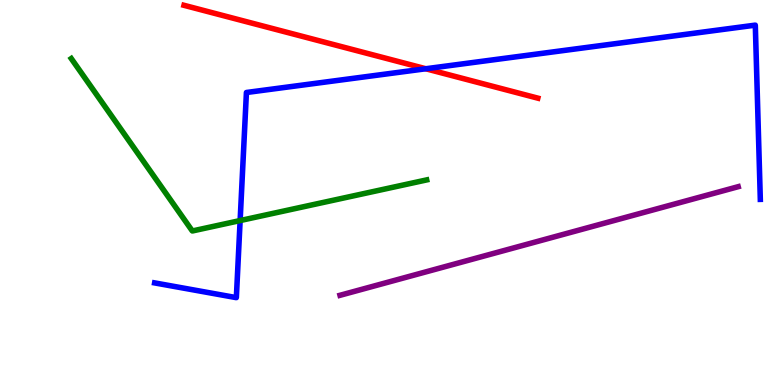[{'lines': ['blue', 'red'], 'intersections': [{'x': 5.49, 'y': 8.21}]}, {'lines': ['green', 'red'], 'intersections': []}, {'lines': ['purple', 'red'], 'intersections': []}, {'lines': ['blue', 'green'], 'intersections': [{'x': 3.1, 'y': 4.27}]}, {'lines': ['blue', 'purple'], 'intersections': []}, {'lines': ['green', 'purple'], 'intersections': []}]